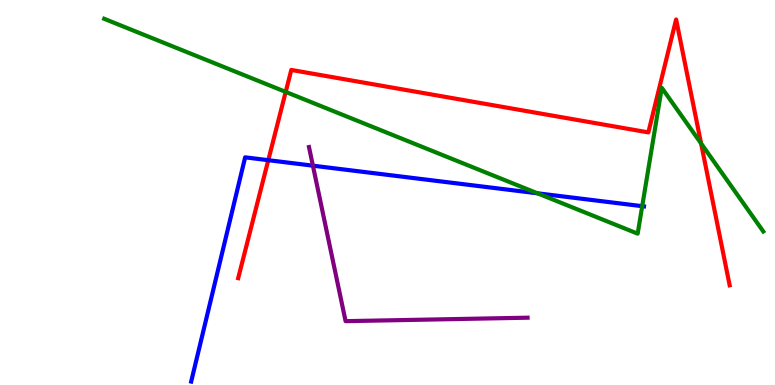[{'lines': ['blue', 'red'], 'intersections': [{'x': 3.46, 'y': 5.84}]}, {'lines': ['green', 'red'], 'intersections': [{'x': 3.69, 'y': 7.61}, {'x': 9.05, 'y': 6.27}]}, {'lines': ['purple', 'red'], 'intersections': []}, {'lines': ['blue', 'green'], 'intersections': [{'x': 6.93, 'y': 4.98}, {'x': 8.29, 'y': 4.64}]}, {'lines': ['blue', 'purple'], 'intersections': [{'x': 4.04, 'y': 5.7}]}, {'lines': ['green', 'purple'], 'intersections': []}]